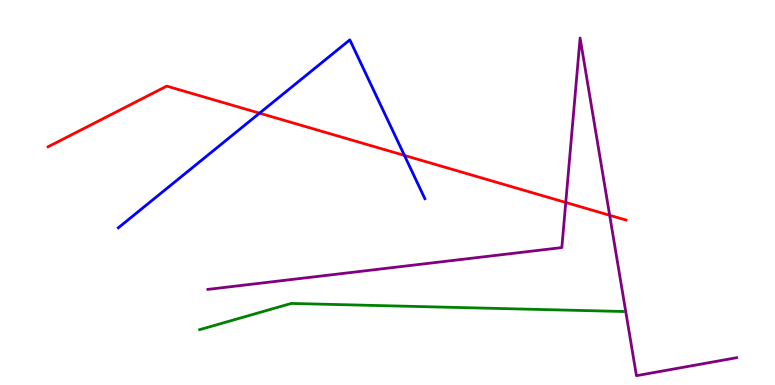[{'lines': ['blue', 'red'], 'intersections': [{'x': 3.35, 'y': 7.06}, {'x': 5.22, 'y': 5.96}]}, {'lines': ['green', 'red'], 'intersections': []}, {'lines': ['purple', 'red'], 'intersections': [{'x': 7.3, 'y': 4.74}, {'x': 7.87, 'y': 4.41}]}, {'lines': ['blue', 'green'], 'intersections': []}, {'lines': ['blue', 'purple'], 'intersections': []}, {'lines': ['green', 'purple'], 'intersections': []}]